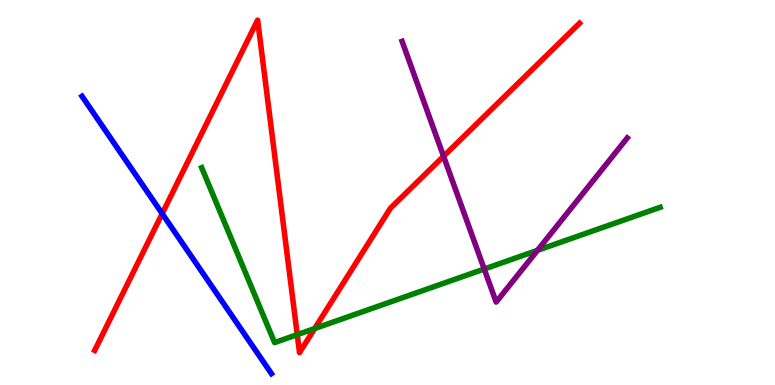[{'lines': ['blue', 'red'], 'intersections': [{'x': 2.09, 'y': 4.45}]}, {'lines': ['green', 'red'], 'intersections': [{'x': 3.84, 'y': 1.31}, {'x': 4.06, 'y': 1.47}]}, {'lines': ['purple', 'red'], 'intersections': [{'x': 5.72, 'y': 5.94}]}, {'lines': ['blue', 'green'], 'intersections': []}, {'lines': ['blue', 'purple'], 'intersections': []}, {'lines': ['green', 'purple'], 'intersections': [{'x': 6.25, 'y': 3.01}, {'x': 6.94, 'y': 3.5}]}]